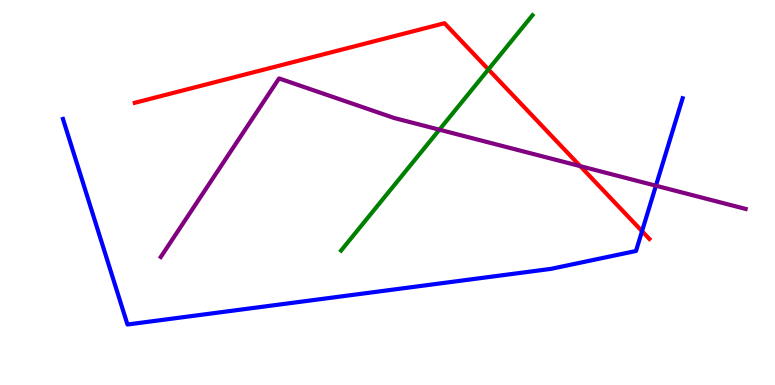[{'lines': ['blue', 'red'], 'intersections': [{'x': 8.28, 'y': 4.0}]}, {'lines': ['green', 'red'], 'intersections': [{'x': 6.3, 'y': 8.2}]}, {'lines': ['purple', 'red'], 'intersections': [{'x': 7.49, 'y': 5.68}]}, {'lines': ['blue', 'green'], 'intersections': []}, {'lines': ['blue', 'purple'], 'intersections': [{'x': 8.46, 'y': 5.18}]}, {'lines': ['green', 'purple'], 'intersections': [{'x': 5.67, 'y': 6.63}]}]